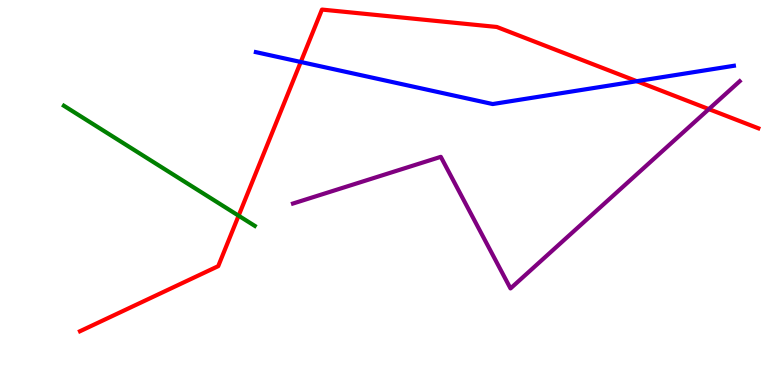[{'lines': ['blue', 'red'], 'intersections': [{'x': 3.88, 'y': 8.39}, {'x': 8.22, 'y': 7.89}]}, {'lines': ['green', 'red'], 'intersections': [{'x': 3.08, 'y': 4.4}]}, {'lines': ['purple', 'red'], 'intersections': [{'x': 9.15, 'y': 7.17}]}, {'lines': ['blue', 'green'], 'intersections': []}, {'lines': ['blue', 'purple'], 'intersections': []}, {'lines': ['green', 'purple'], 'intersections': []}]